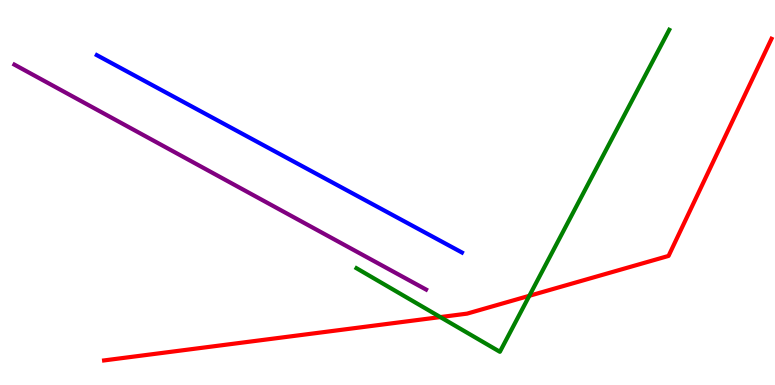[{'lines': ['blue', 'red'], 'intersections': []}, {'lines': ['green', 'red'], 'intersections': [{'x': 5.68, 'y': 1.76}, {'x': 6.83, 'y': 2.32}]}, {'lines': ['purple', 'red'], 'intersections': []}, {'lines': ['blue', 'green'], 'intersections': []}, {'lines': ['blue', 'purple'], 'intersections': []}, {'lines': ['green', 'purple'], 'intersections': []}]